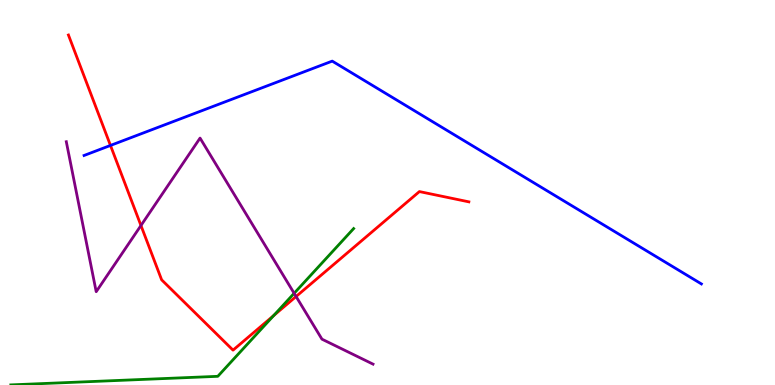[{'lines': ['blue', 'red'], 'intersections': [{'x': 1.43, 'y': 6.22}]}, {'lines': ['green', 'red'], 'intersections': [{'x': 3.53, 'y': 1.8}]}, {'lines': ['purple', 'red'], 'intersections': [{'x': 1.82, 'y': 4.14}, {'x': 3.82, 'y': 2.3}]}, {'lines': ['blue', 'green'], 'intersections': []}, {'lines': ['blue', 'purple'], 'intersections': []}, {'lines': ['green', 'purple'], 'intersections': [{'x': 3.8, 'y': 2.38}]}]